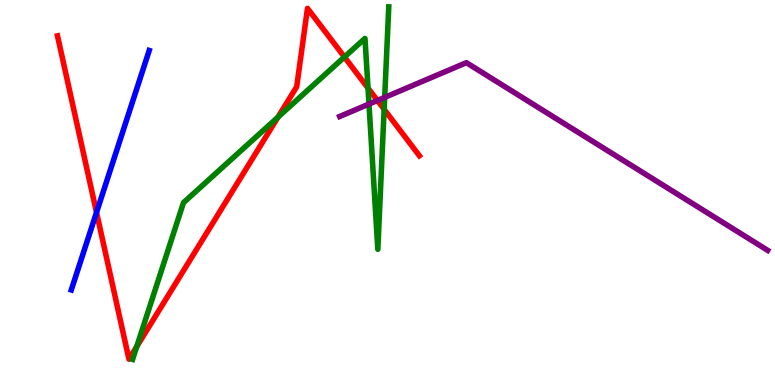[{'lines': ['blue', 'red'], 'intersections': [{'x': 1.25, 'y': 4.48}]}, {'lines': ['green', 'red'], 'intersections': [{'x': 1.76, 'y': 0.998}, {'x': 3.59, 'y': 6.96}, {'x': 4.44, 'y': 8.52}, {'x': 4.75, 'y': 7.71}, {'x': 4.96, 'y': 7.16}]}, {'lines': ['purple', 'red'], 'intersections': [{'x': 4.87, 'y': 7.39}]}, {'lines': ['blue', 'green'], 'intersections': []}, {'lines': ['blue', 'purple'], 'intersections': []}, {'lines': ['green', 'purple'], 'intersections': [{'x': 4.76, 'y': 7.3}, {'x': 4.96, 'y': 7.47}]}]